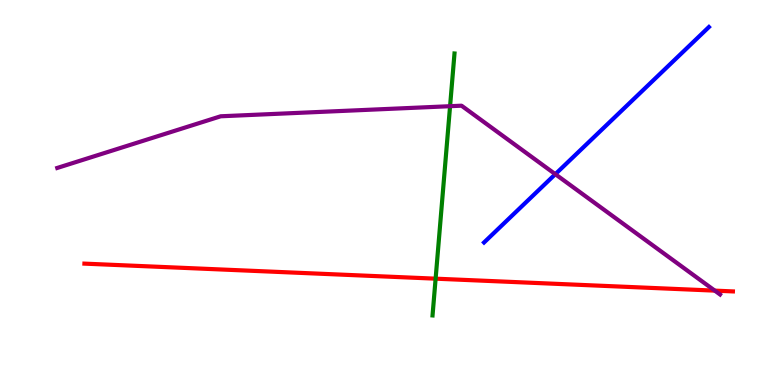[{'lines': ['blue', 'red'], 'intersections': []}, {'lines': ['green', 'red'], 'intersections': [{'x': 5.62, 'y': 2.76}]}, {'lines': ['purple', 'red'], 'intersections': [{'x': 9.22, 'y': 2.45}]}, {'lines': ['blue', 'green'], 'intersections': []}, {'lines': ['blue', 'purple'], 'intersections': [{'x': 7.17, 'y': 5.48}]}, {'lines': ['green', 'purple'], 'intersections': [{'x': 5.81, 'y': 7.24}]}]